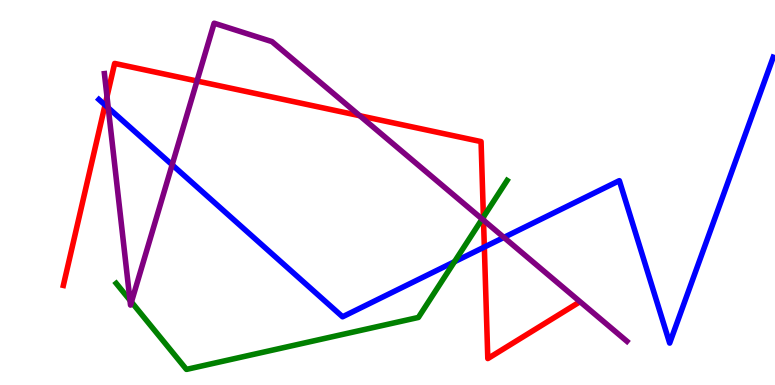[{'lines': ['blue', 'red'], 'intersections': [{'x': 1.36, 'y': 7.27}, {'x': 6.25, 'y': 3.58}]}, {'lines': ['green', 'red'], 'intersections': [{'x': 6.24, 'y': 4.36}]}, {'lines': ['purple', 'red'], 'intersections': [{'x': 1.38, 'y': 7.49}, {'x': 2.54, 'y': 7.9}, {'x': 4.64, 'y': 6.99}, {'x': 6.24, 'y': 4.28}]}, {'lines': ['blue', 'green'], 'intersections': [{'x': 5.86, 'y': 3.2}]}, {'lines': ['blue', 'purple'], 'intersections': [{'x': 1.4, 'y': 7.2}, {'x': 2.22, 'y': 5.72}, {'x': 6.5, 'y': 3.83}]}, {'lines': ['green', 'purple'], 'intersections': [{'x': 1.68, 'y': 2.2}, {'x': 1.7, 'y': 2.16}, {'x': 6.22, 'y': 4.31}]}]